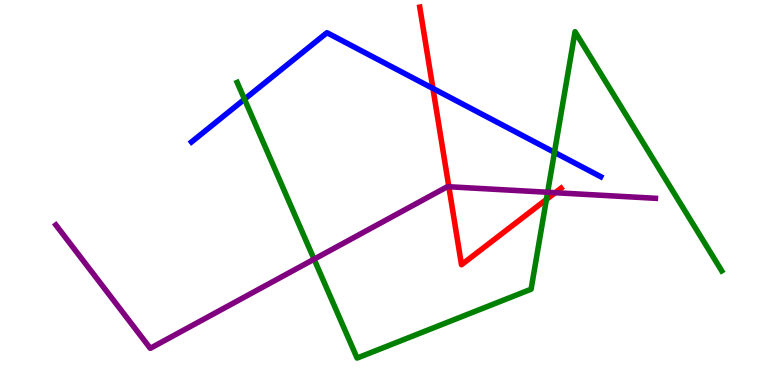[{'lines': ['blue', 'red'], 'intersections': [{'x': 5.59, 'y': 7.7}]}, {'lines': ['green', 'red'], 'intersections': [{'x': 7.05, 'y': 4.82}]}, {'lines': ['purple', 'red'], 'intersections': [{'x': 5.79, 'y': 5.15}, {'x': 7.16, 'y': 4.99}]}, {'lines': ['blue', 'green'], 'intersections': [{'x': 3.15, 'y': 7.42}, {'x': 7.15, 'y': 6.04}]}, {'lines': ['blue', 'purple'], 'intersections': []}, {'lines': ['green', 'purple'], 'intersections': [{'x': 4.05, 'y': 3.27}, {'x': 7.07, 'y': 5.01}]}]